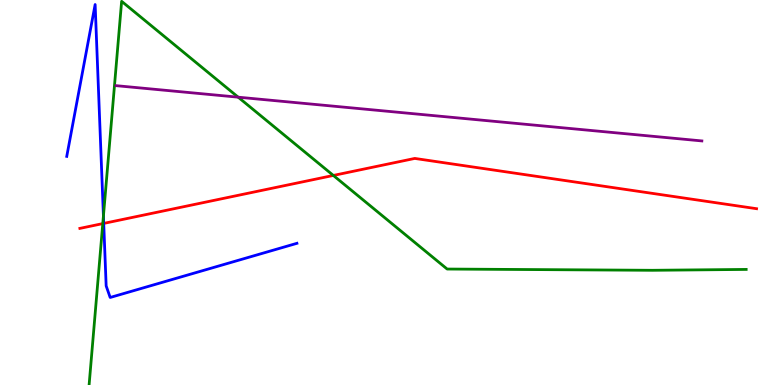[{'lines': ['blue', 'red'], 'intersections': [{'x': 1.34, 'y': 4.2}]}, {'lines': ['green', 'red'], 'intersections': [{'x': 1.33, 'y': 4.19}, {'x': 4.3, 'y': 5.44}]}, {'lines': ['purple', 'red'], 'intersections': []}, {'lines': ['blue', 'green'], 'intersections': [{'x': 1.33, 'y': 4.39}]}, {'lines': ['blue', 'purple'], 'intersections': []}, {'lines': ['green', 'purple'], 'intersections': [{'x': 3.07, 'y': 7.48}]}]